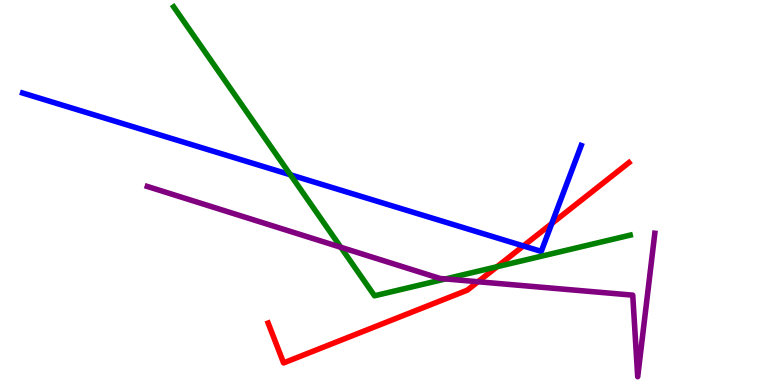[{'lines': ['blue', 'red'], 'intersections': [{'x': 6.75, 'y': 3.61}, {'x': 7.12, 'y': 4.19}]}, {'lines': ['green', 'red'], 'intersections': [{'x': 6.41, 'y': 3.07}]}, {'lines': ['purple', 'red'], 'intersections': [{'x': 6.17, 'y': 2.68}]}, {'lines': ['blue', 'green'], 'intersections': [{'x': 3.75, 'y': 5.46}]}, {'lines': ['blue', 'purple'], 'intersections': []}, {'lines': ['green', 'purple'], 'intersections': [{'x': 4.4, 'y': 3.58}, {'x': 5.75, 'y': 2.76}]}]